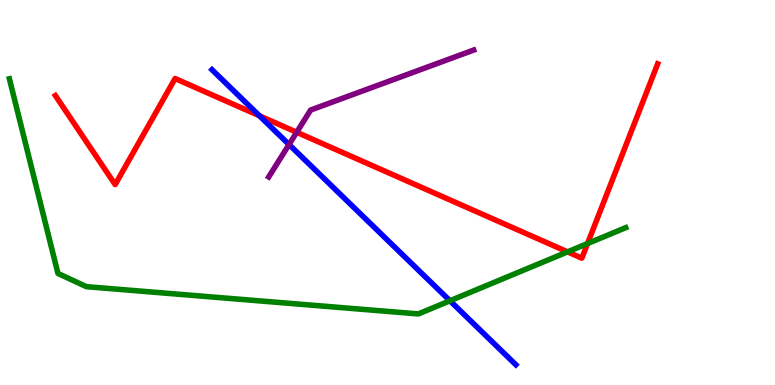[{'lines': ['blue', 'red'], 'intersections': [{'x': 3.35, 'y': 6.99}]}, {'lines': ['green', 'red'], 'intersections': [{'x': 7.32, 'y': 3.46}, {'x': 7.58, 'y': 3.67}]}, {'lines': ['purple', 'red'], 'intersections': [{'x': 3.83, 'y': 6.56}]}, {'lines': ['blue', 'green'], 'intersections': [{'x': 5.81, 'y': 2.19}]}, {'lines': ['blue', 'purple'], 'intersections': [{'x': 3.73, 'y': 6.25}]}, {'lines': ['green', 'purple'], 'intersections': []}]